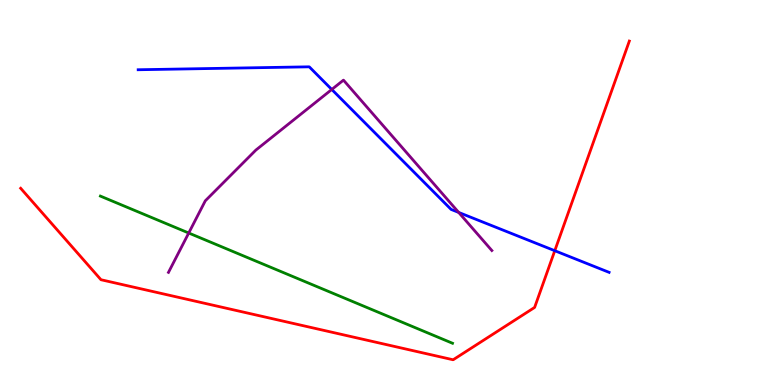[{'lines': ['blue', 'red'], 'intersections': [{'x': 7.16, 'y': 3.49}]}, {'lines': ['green', 'red'], 'intersections': []}, {'lines': ['purple', 'red'], 'intersections': []}, {'lines': ['blue', 'green'], 'intersections': []}, {'lines': ['blue', 'purple'], 'intersections': [{'x': 4.28, 'y': 7.68}, {'x': 5.92, 'y': 4.48}]}, {'lines': ['green', 'purple'], 'intersections': [{'x': 2.44, 'y': 3.95}]}]